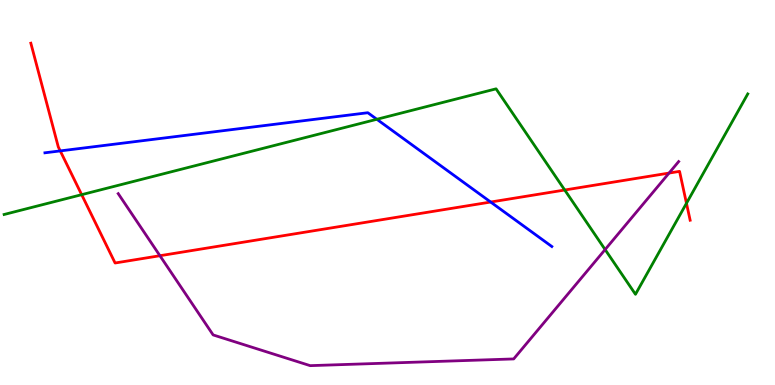[{'lines': ['blue', 'red'], 'intersections': [{'x': 0.777, 'y': 6.08}, {'x': 6.33, 'y': 4.75}]}, {'lines': ['green', 'red'], 'intersections': [{'x': 1.05, 'y': 4.94}, {'x': 7.29, 'y': 5.06}, {'x': 8.86, 'y': 4.72}]}, {'lines': ['purple', 'red'], 'intersections': [{'x': 2.06, 'y': 3.36}, {'x': 8.63, 'y': 5.5}]}, {'lines': ['blue', 'green'], 'intersections': [{'x': 4.86, 'y': 6.9}]}, {'lines': ['blue', 'purple'], 'intersections': []}, {'lines': ['green', 'purple'], 'intersections': [{'x': 7.81, 'y': 3.52}]}]